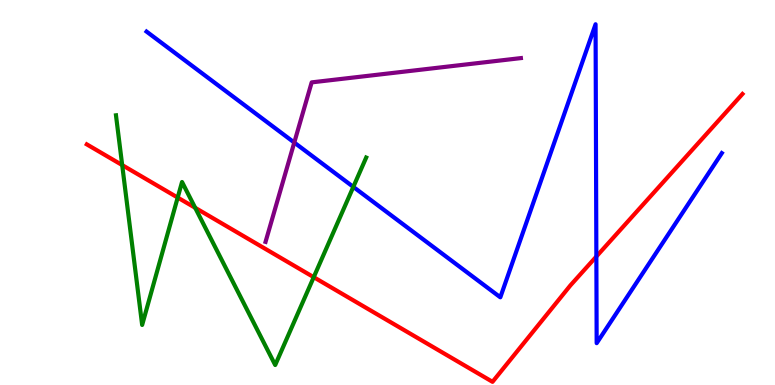[{'lines': ['blue', 'red'], 'intersections': [{'x': 7.69, 'y': 3.34}]}, {'lines': ['green', 'red'], 'intersections': [{'x': 1.58, 'y': 5.71}, {'x': 2.29, 'y': 4.87}, {'x': 2.52, 'y': 4.6}, {'x': 4.05, 'y': 2.8}]}, {'lines': ['purple', 'red'], 'intersections': []}, {'lines': ['blue', 'green'], 'intersections': [{'x': 4.56, 'y': 5.15}]}, {'lines': ['blue', 'purple'], 'intersections': [{'x': 3.8, 'y': 6.3}]}, {'lines': ['green', 'purple'], 'intersections': []}]